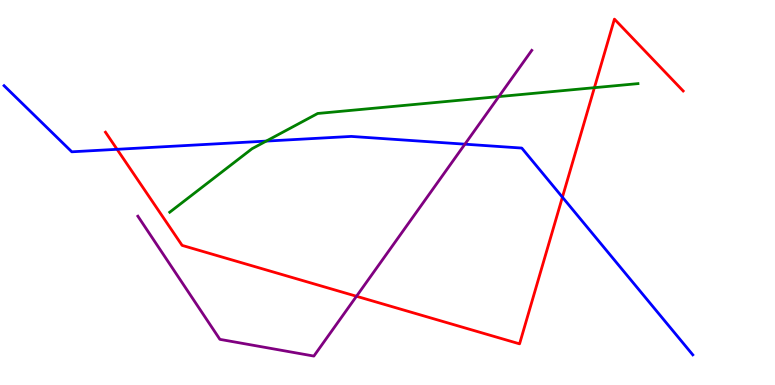[{'lines': ['blue', 'red'], 'intersections': [{'x': 1.51, 'y': 6.12}, {'x': 7.26, 'y': 4.88}]}, {'lines': ['green', 'red'], 'intersections': [{'x': 7.67, 'y': 7.72}]}, {'lines': ['purple', 'red'], 'intersections': [{'x': 4.6, 'y': 2.3}]}, {'lines': ['blue', 'green'], 'intersections': [{'x': 3.44, 'y': 6.34}]}, {'lines': ['blue', 'purple'], 'intersections': [{'x': 6.0, 'y': 6.25}]}, {'lines': ['green', 'purple'], 'intersections': [{'x': 6.44, 'y': 7.49}]}]